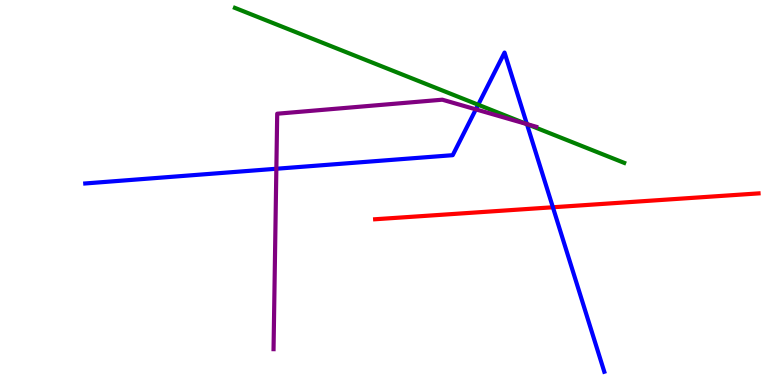[{'lines': ['blue', 'red'], 'intersections': [{'x': 7.13, 'y': 4.62}]}, {'lines': ['green', 'red'], 'intersections': []}, {'lines': ['purple', 'red'], 'intersections': []}, {'lines': ['blue', 'green'], 'intersections': [{'x': 6.17, 'y': 7.28}, {'x': 6.8, 'y': 6.78}]}, {'lines': ['blue', 'purple'], 'intersections': [{'x': 3.57, 'y': 5.62}, {'x': 6.14, 'y': 7.16}, {'x': 6.8, 'y': 6.78}]}, {'lines': ['green', 'purple'], 'intersections': [{'x': 6.79, 'y': 6.78}]}]